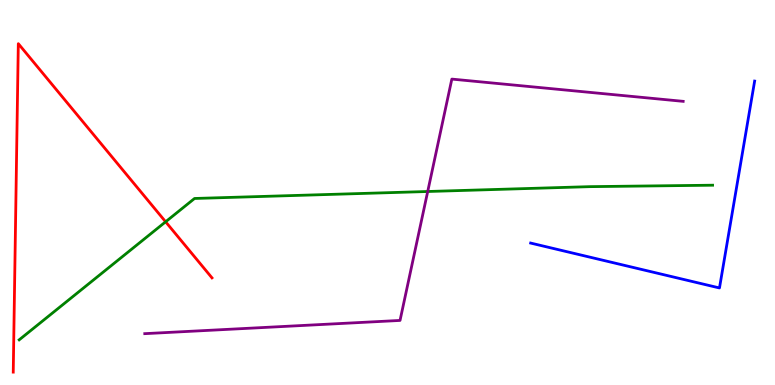[{'lines': ['blue', 'red'], 'intersections': []}, {'lines': ['green', 'red'], 'intersections': [{'x': 2.14, 'y': 4.24}]}, {'lines': ['purple', 'red'], 'intersections': []}, {'lines': ['blue', 'green'], 'intersections': []}, {'lines': ['blue', 'purple'], 'intersections': []}, {'lines': ['green', 'purple'], 'intersections': [{'x': 5.52, 'y': 5.03}]}]